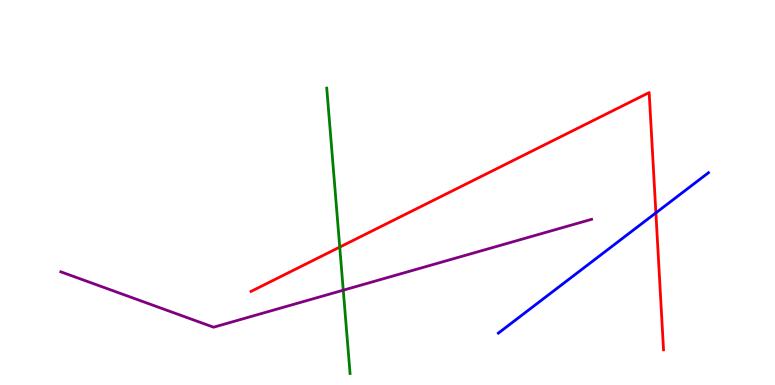[{'lines': ['blue', 'red'], 'intersections': [{'x': 8.46, 'y': 4.47}]}, {'lines': ['green', 'red'], 'intersections': [{'x': 4.38, 'y': 3.58}]}, {'lines': ['purple', 'red'], 'intersections': []}, {'lines': ['blue', 'green'], 'intersections': []}, {'lines': ['blue', 'purple'], 'intersections': []}, {'lines': ['green', 'purple'], 'intersections': [{'x': 4.43, 'y': 2.46}]}]